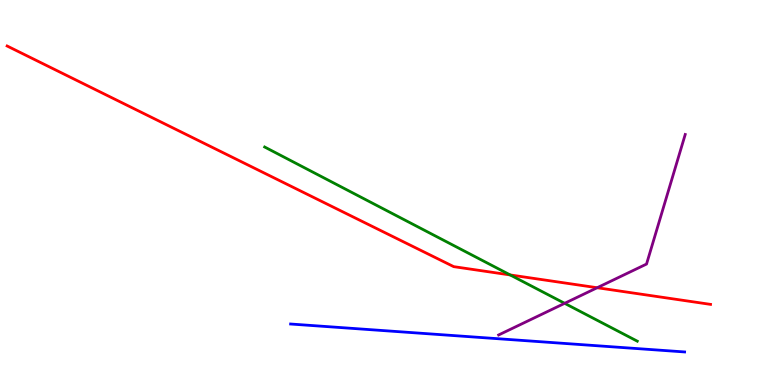[{'lines': ['blue', 'red'], 'intersections': []}, {'lines': ['green', 'red'], 'intersections': [{'x': 6.58, 'y': 2.86}]}, {'lines': ['purple', 'red'], 'intersections': [{'x': 7.71, 'y': 2.53}]}, {'lines': ['blue', 'green'], 'intersections': []}, {'lines': ['blue', 'purple'], 'intersections': []}, {'lines': ['green', 'purple'], 'intersections': [{'x': 7.29, 'y': 2.12}]}]